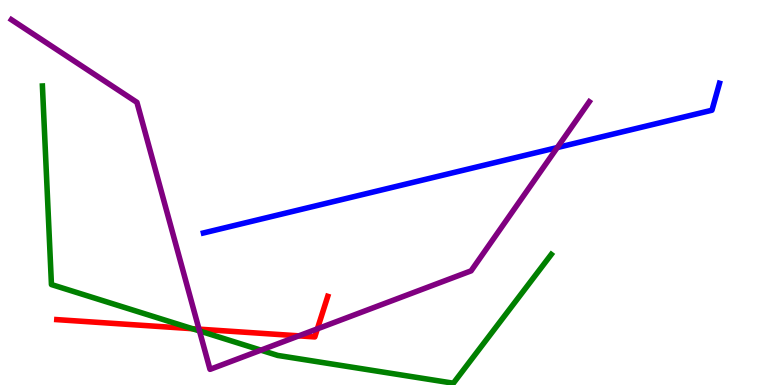[{'lines': ['blue', 'red'], 'intersections': []}, {'lines': ['green', 'red'], 'intersections': [{'x': 2.48, 'y': 1.46}]}, {'lines': ['purple', 'red'], 'intersections': [{'x': 2.57, 'y': 1.45}, {'x': 3.86, 'y': 1.28}, {'x': 4.1, 'y': 1.46}]}, {'lines': ['blue', 'green'], 'intersections': []}, {'lines': ['blue', 'purple'], 'intersections': [{'x': 7.19, 'y': 6.17}]}, {'lines': ['green', 'purple'], 'intersections': [{'x': 2.57, 'y': 1.4}, {'x': 3.37, 'y': 0.905}]}]